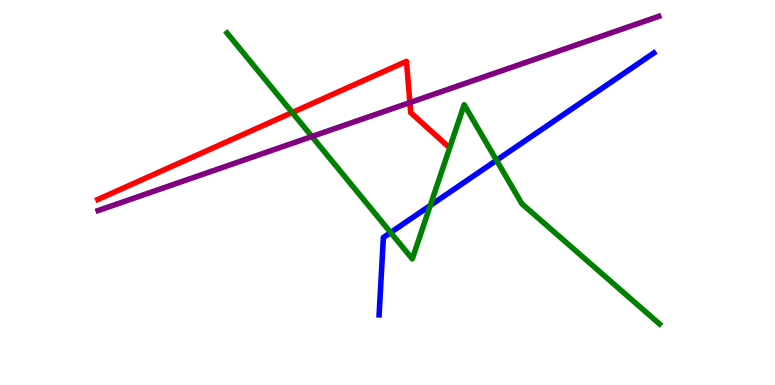[{'lines': ['blue', 'red'], 'intersections': []}, {'lines': ['green', 'red'], 'intersections': [{'x': 3.77, 'y': 7.08}]}, {'lines': ['purple', 'red'], 'intersections': [{'x': 5.29, 'y': 7.34}]}, {'lines': ['blue', 'green'], 'intersections': [{'x': 5.04, 'y': 3.96}, {'x': 5.55, 'y': 4.66}, {'x': 6.41, 'y': 5.84}]}, {'lines': ['blue', 'purple'], 'intersections': []}, {'lines': ['green', 'purple'], 'intersections': [{'x': 4.02, 'y': 6.45}]}]